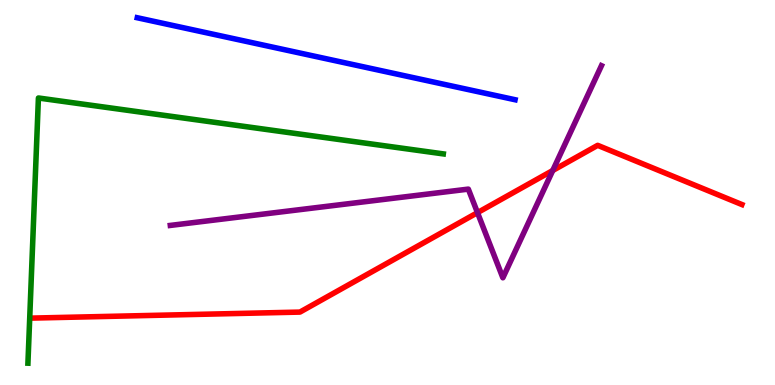[{'lines': ['blue', 'red'], 'intersections': []}, {'lines': ['green', 'red'], 'intersections': []}, {'lines': ['purple', 'red'], 'intersections': [{'x': 6.16, 'y': 4.48}, {'x': 7.13, 'y': 5.57}]}, {'lines': ['blue', 'green'], 'intersections': []}, {'lines': ['blue', 'purple'], 'intersections': []}, {'lines': ['green', 'purple'], 'intersections': []}]